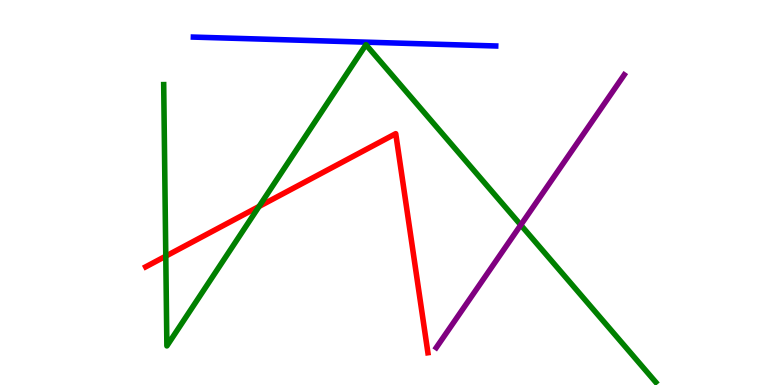[{'lines': ['blue', 'red'], 'intersections': []}, {'lines': ['green', 'red'], 'intersections': [{'x': 2.14, 'y': 3.35}, {'x': 3.34, 'y': 4.64}]}, {'lines': ['purple', 'red'], 'intersections': []}, {'lines': ['blue', 'green'], 'intersections': []}, {'lines': ['blue', 'purple'], 'intersections': []}, {'lines': ['green', 'purple'], 'intersections': [{'x': 6.72, 'y': 4.16}]}]